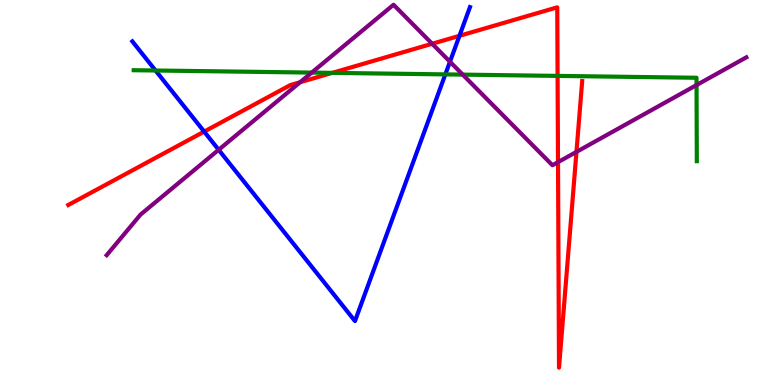[{'lines': ['blue', 'red'], 'intersections': [{'x': 2.63, 'y': 6.58}, {'x': 5.93, 'y': 9.07}]}, {'lines': ['green', 'red'], 'intersections': [{'x': 4.29, 'y': 8.11}, {'x': 7.19, 'y': 8.03}]}, {'lines': ['purple', 'red'], 'intersections': [{'x': 3.87, 'y': 7.86}, {'x': 5.58, 'y': 8.86}, {'x': 7.2, 'y': 5.79}, {'x': 7.44, 'y': 6.06}]}, {'lines': ['blue', 'green'], 'intersections': [{'x': 2.01, 'y': 8.17}, {'x': 5.75, 'y': 8.07}]}, {'lines': ['blue', 'purple'], 'intersections': [{'x': 2.82, 'y': 6.11}, {'x': 5.81, 'y': 8.4}]}, {'lines': ['green', 'purple'], 'intersections': [{'x': 4.02, 'y': 8.11}, {'x': 5.97, 'y': 8.06}, {'x': 8.99, 'y': 7.79}]}]